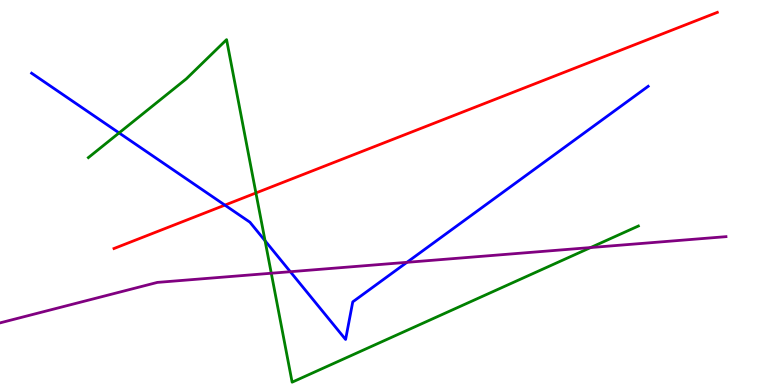[{'lines': ['blue', 'red'], 'intersections': [{'x': 2.9, 'y': 4.67}]}, {'lines': ['green', 'red'], 'intersections': [{'x': 3.3, 'y': 4.99}]}, {'lines': ['purple', 'red'], 'intersections': []}, {'lines': ['blue', 'green'], 'intersections': [{'x': 1.54, 'y': 6.55}, {'x': 3.42, 'y': 3.75}]}, {'lines': ['blue', 'purple'], 'intersections': [{'x': 3.75, 'y': 2.94}, {'x': 5.25, 'y': 3.19}]}, {'lines': ['green', 'purple'], 'intersections': [{'x': 3.5, 'y': 2.9}, {'x': 7.62, 'y': 3.57}]}]